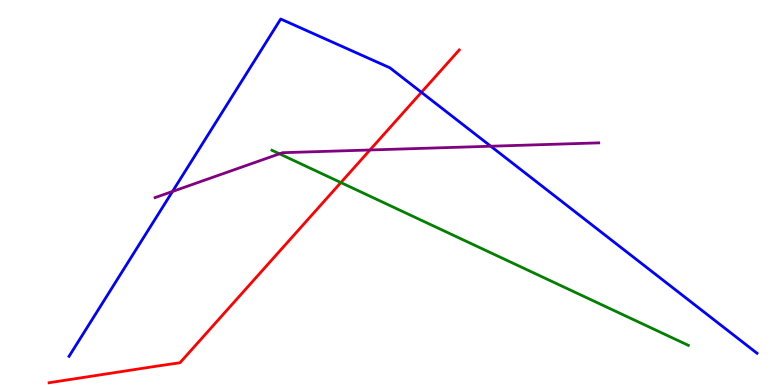[{'lines': ['blue', 'red'], 'intersections': [{'x': 5.44, 'y': 7.6}]}, {'lines': ['green', 'red'], 'intersections': [{'x': 4.4, 'y': 5.26}]}, {'lines': ['purple', 'red'], 'intersections': [{'x': 4.77, 'y': 6.1}]}, {'lines': ['blue', 'green'], 'intersections': []}, {'lines': ['blue', 'purple'], 'intersections': [{'x': 2.23, 'y': 5.03}, {'x': 6.33, 'y': 6.2}]}, {'lines': ['green', 'purple'], 'intersections': [{'x': 3.61, 'y': 6.0}]}]